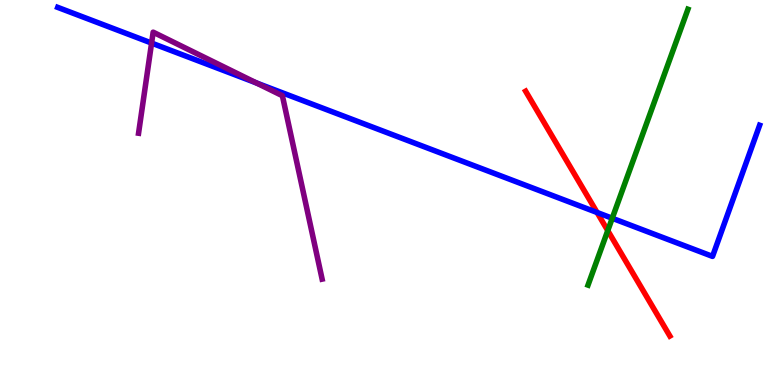[{'lines': ['blue', 'red'], 'intersections': [{'x': 7.7, 'y': 4.48}]}, {'lines': ['green', 'red'], 'intersections': [{'x': 7.84, 'y': 4.01}]}, {'lines': ['purple', 'red'], 'intersections': []}, {'lines': ['blue', 'green'], 'intersections': [{'x': 7.9, 'y': 4.33}]}, {'lines': ['blue', 'purple'], 'intersections': [{'x': 1.96, 'y': 8.88}, {'x': 3.31, 'y': 7.85}]}, {'lines': ['green', 'purple'], 'intersections': []}]